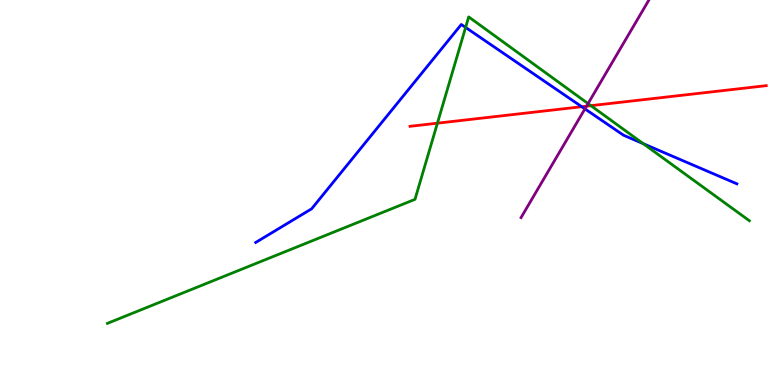[{'lines': ['blue', 'red'], 'intersections': [{'x': 7.51, 'y': 7.23}]}, {'lines': ['green', 'red'], 'intersections': [{'x': 5.64, 'y': 6.8}, {'x': 7.62, 'y': 7.26}]}, {'lines': ['purple', 'red'], 'intersections': [{'x': 7.57, 'y': 7.24}]}, {'lines': ['blue', 'green'], 'intersections': [{'x': 6.01, 'y': 9.29}, {'x': 8.3, 'y': 6.27}]}, {'lines': ['blue', 'purple'], 'intersections': [{'x': 7.55, 'y': 7.17}]}, {'lines': ['green', 'purple'], 'intersections': [{'x': 7.59, 'y': 7.31}]}]